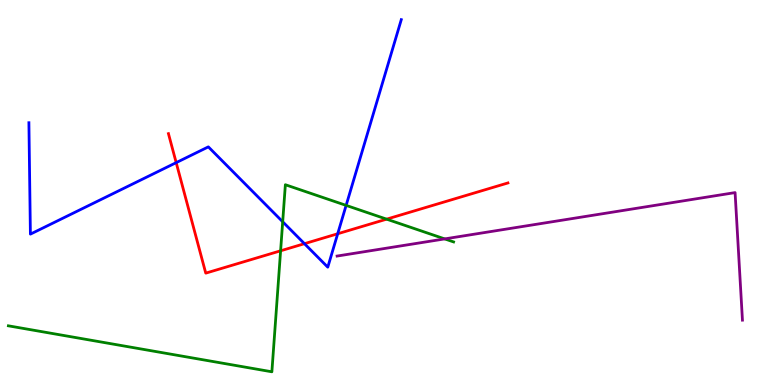[{'lines': ['blue', 'red'], 'intersections': [{'x': 2.27, 'y': 5.78}, {'x': 3.93, 'y': 3.67}, {'x': 4.36, 'y': 3.93}]}, {'lines': ['green', 'red'], 'intersections': [{'x': 3.62, 'y': 3.49}, {'x': 4.99, 'y': 4.31}]}, {'lines': ['purple', 'red'], 'intersections': []}, {'lines': ['blue', 'green'], 'intersections': [{'x': 3.65, 'y': 4.24}, {'x': 4.47, 'y': 4.67}]}, {'lines': ['blue', 'purple'], 'intersections': []}, {'lines': ['green', 'purple'], 'intersections': [{'x': 5.74, 'y': 3.79}]}]